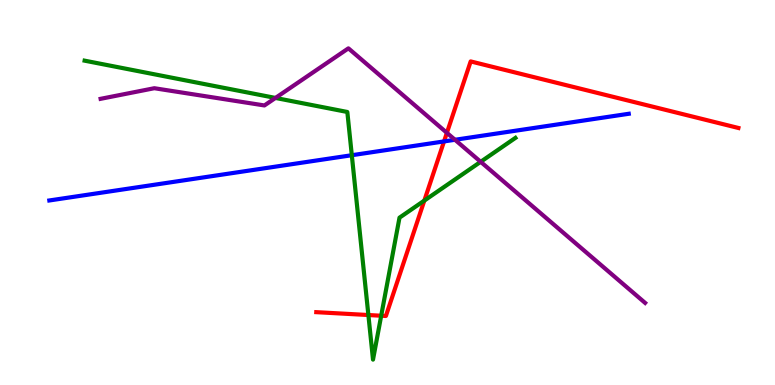[{'lines': ['blue', 'red'], 'intersections': [{'x': 5.73, 'y': 6.33}]}, {'lines': ['green', 'red'], 'intersections': [{'x': 4.75, 'y': 1.82}, {'x': 4.92, 'y': 1.8}, {'x': 5.48, 'y': 4.79}]}, {'lines': ['purple', 'red'], 'intersections': [{'x': 5.77, 'y': 6.55}]}, {'lines': ['blue', 'green'], 'intersections': [{'x': 4.54, 'y': 5.97}]}, {'lines': ['blue', 'purple'], 'intersections': [{'x': 5.87, 'y': 6.37}]}, {'lines': ['green', 'purple'], 'intersections': [{'x': 3.55, 'y': 7.46}, {'x': 6.2, 'y': 5.8}]}]